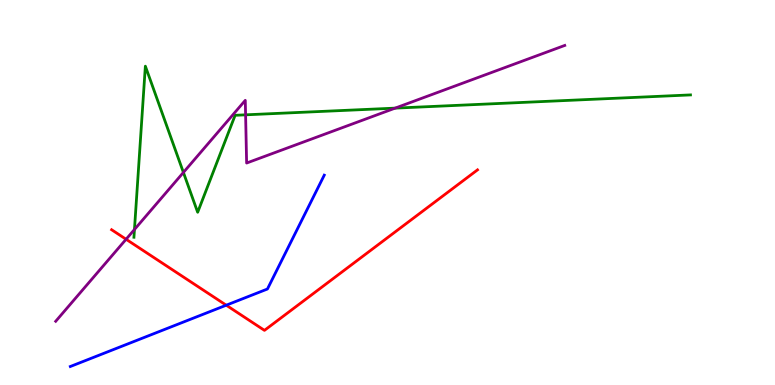[{'lines': ['blue', 'red'], 'intersections': [{'x': 2.92, 'y': 2.07}]}, {'lines': ['green', 'red'], 'intersections': []}, {'lines': ['purple', 'red'], 'intersections': [{'x': 1.63, 'y': 3.79}]}, {'lines': ['blue', 'green'], 'intersections': []}, {'lines': ['blue', 'purple'], 'intersections': []}, {'lines': ['green', 'purple'], 'intersections': [{'x': 1.73, 'y': 4.04}, {'x': 2.37, 'y': 5.52}, {'x': 3.17, 'y': 7.02}, {'x': 5.1, 'y': 7.19}]}]